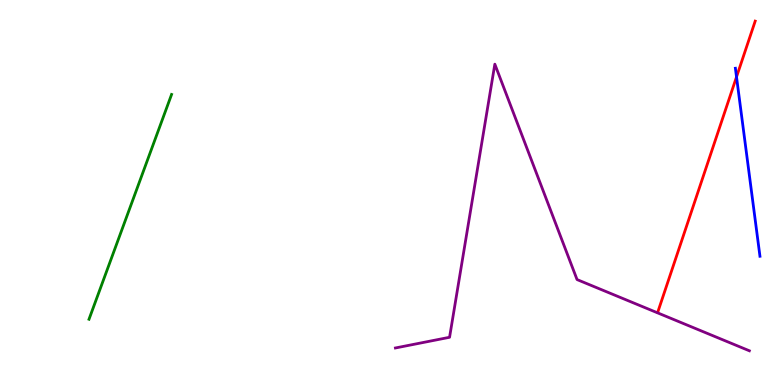[{'lines': ['blue', 'red'], 'intersections': [{'x': 9.5, 'y': 8.0}]}, {'lines': ['green', 'red'], 'intersections': []}, {'lines': ['purple', 'red'], 'intersections': []}, {'lines': ['blue', 'green'], 'intersections': []}, {'lines': ['blue', 'purple'], 'intersections': []}, {'lines': ['green', 'purple'], 'intersections': []}]